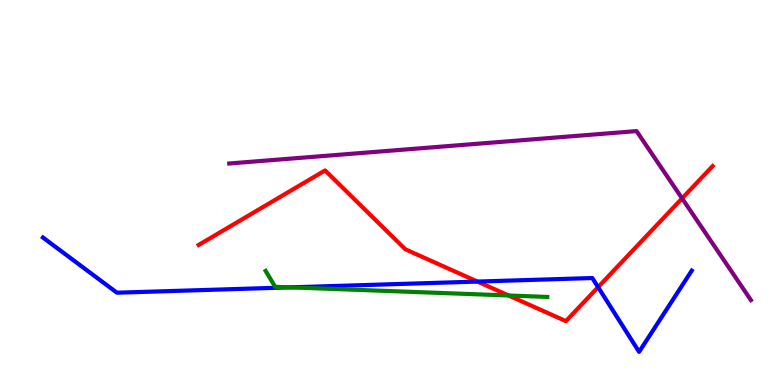[{'lines': ['blue', 'red'], 'intersections': [{'x': 6.16, 'y': 2.69}, {'x': 7.72, 'y': 2.54}]}, {'lines': ['green', 'red'], 'intersections': [{'x': 6.56, 'y': 2.33}]}, {'lines': ['purple', 'red'], 'intersections': [{'x': 8.8, 'y': 4.85}]}, {'lines': ['blue', 'green'], 'intersections': [{'x': 3.74, 'y': 2.54}]}, {'lines': ['blue', 'purple'], 'intersections': []}, {'lines': ['green', 'purple'], 'intersections': []}]